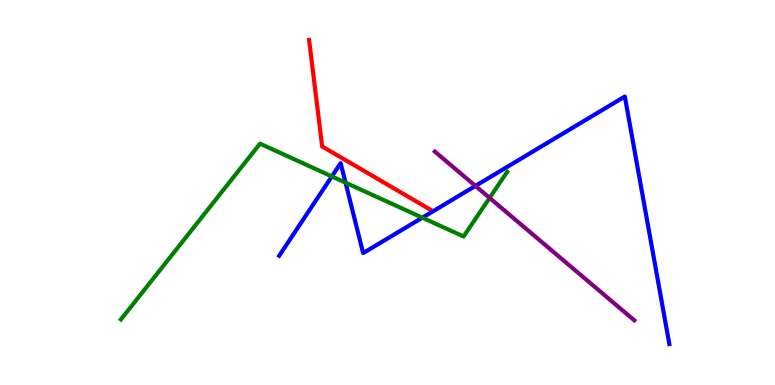[{'lines': ['blue', 'red'], 'intersections': []}, {'lines': ['green', 'red'], 'intersections': []}, {'lines': ['purple', 'red'], 'intersections': []}, {'lines': ['blue', 'green'], 'intersections': [{'x': 4.28, 'y': 5.42}, {'x': 4.46, 'y': 5.26}, {'x': 5.45, 'y': 4.35}]}, {'lines': ['blue', 'purple'], 'intersections': [{'x': 6.13, 'y': 5.17}]}, {'lines': ['green', 'purple'], 'intersections': [{'x': 6.32, 'y': 4.86}]}]